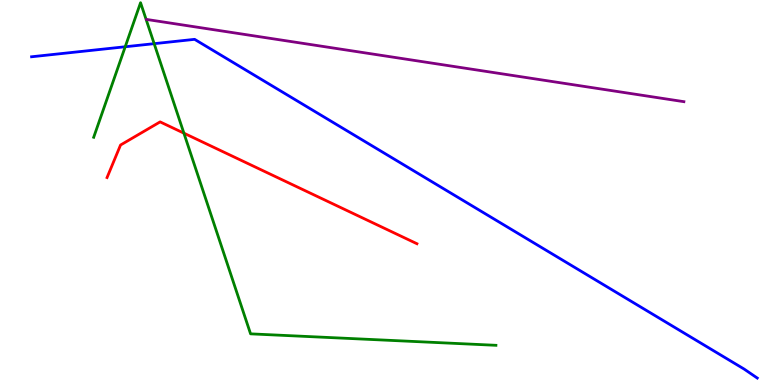[{'lines': ['blue', 'red'], 'intersections': []}, {'lines': ['green', 'red'], 'intersections': [{'x': 2.37, 'y': 6.54}]}, {'lines': ['purple', 'red'], 'intersections': []}, {'lines': ['blue', 'green'], 'intersections': [{'x': 1.62, 'y': 8.79}, {'x': 1.99, 'y': 8.87}]}, {'lines': ['blue', 'purple'], 'intersections': []}, {'lines': ['green', 'purple'], 'intersections': []}]